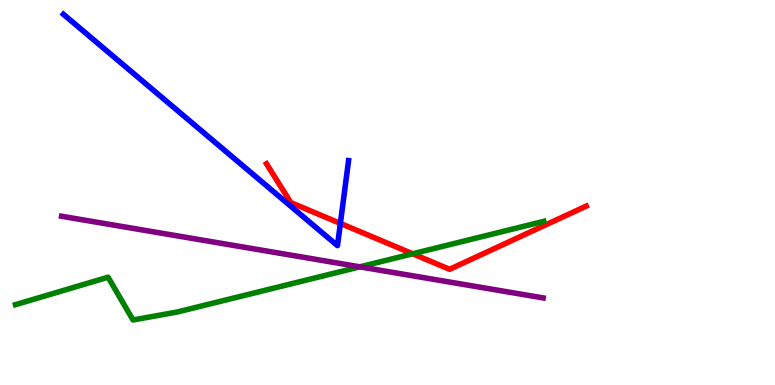[{'lines': ['blue', 'red'], 'intersections': [{'x': 4.39, 'y': 4.2}]}, {'lines': ['green', 'red'], 'intersections': [{'x': 5.32, 'y': 3.41}]}, {'lines': ['purple', 'red'], 'intersections': []}, {'lines': ['blue', 'green'], 'intersections': []}, {'lines': ['blue', 'purple'], 'intersections': []}, {'lines': ['green', 'purple'], 'intersections': [{'x': 4.64, 'y': 3.07}]}]